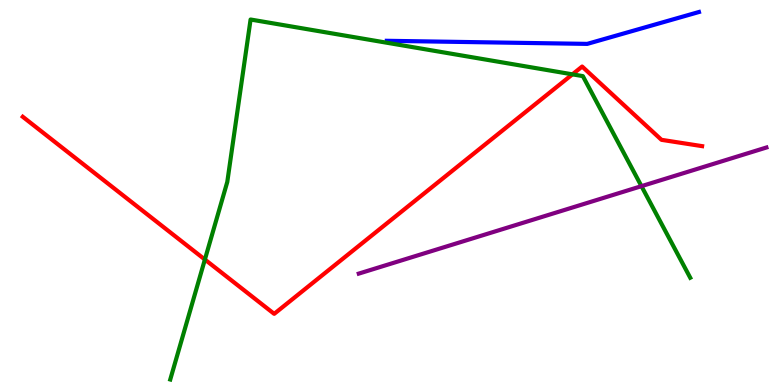[{'lines': ['blue', 'red'], 'intersections': []}, {'lines': ['green', 'red'], 'intersections': [{'x': 2.64, 'y': 3.26}, {'x': 7.39, 'y': 8.07}]}, {'lines': ['purple', 'red'], 'intersections': []}, {'lines': ['blue', 'green'], 'intersections': []}, {'lines': ['blue', 'purple'], 'intersections': []}, {'lines': ['green', 'purple'], 'intersections': [{'x': 8.28, 'y': 5.16}]}]